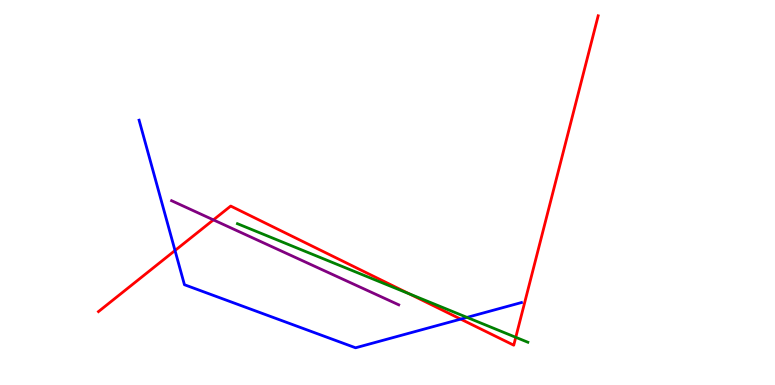[{'lines': ['blue', 'red'], 'intersections': [{'x': 2.26, 'y': 3.49}, {'x': 5.94, 'y': 1.71}]}, {'lines': ['green', 'red'], 'intersections': [{'x': 5.28, 'y': 2.37}, {'x': 6.66, 'y': 1.24}]}, {'lines': ['purple', 'red'], 'intersections': [{'x': 2.75, 'y': 4.29}]}, {'lines': ['blue', 'green'], 'intersections': [{'x': 6.03, 'y': 1.76}]}, {'lines': ['blue', 'purple'], 'intersections': []}, {'lines': ['green', 'purple'], 'intersections': []}]